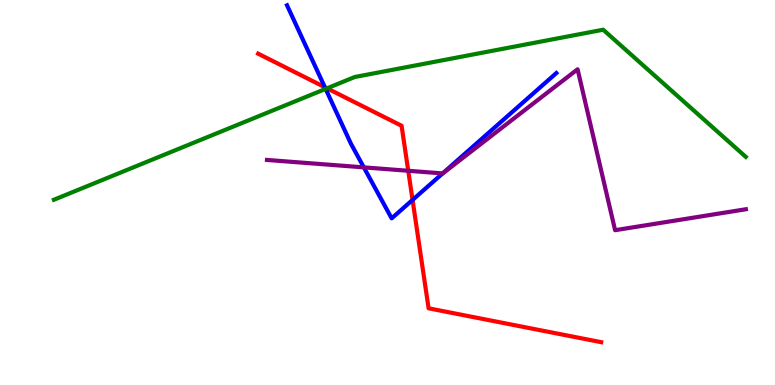[{'lines': ['blue', 'red'], 'intersections': [{'x': 4.19, 'y': 7.74}, {'x': 5.32, 'y': 4.81}]}, {'lines': ['green', 'red'], 'intersections': [{'x': 4.22, 'y': 7.71}]}, {'lines': ['purple', 'red'], 'intersections': [{'x': 5.27, 'y': 5.56}]}, {'lines': ['blue', 'green'], 'intersections': [{'x': 4.2, 'y': 7.69}]}, {'lines': ['blue', 'purple'], 'intersections': [{'x': 4.69, 'y': 5.65}, {'x': 5.71, 'y': 5.5}]}, {'lines': ['green', 'purple'], 'intersections': []}]